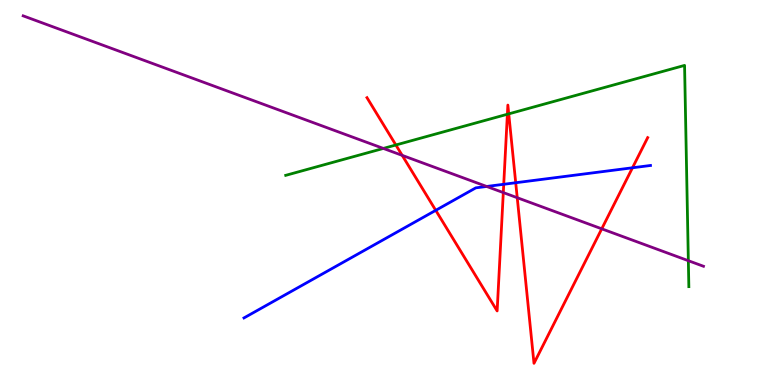[{'lines': ['blue', 'red'], 'intersections': [{'x': 5.62, 'y': 4.54}, {'x': 6.5, 'y': 5.21}, {'x': 6.65, 'y': 5.25}, {'x': 8.16, 'y': 5.64}]}, {'lines': ['green', 'red'], 'intersections': [{'x': 5.11, 'y': 6.23}, {'x': 6.55, 'y': 7.03}, {'x': 6.56, 'y': 7.04}]}, {'lines': ['purple', 'red'], 'intersections': [{'x': 5.19, 'y': 5.96}, {'x': 6.49, 'y': 5.0}, {'x': 6.67, 'y': 4.86}, {'x': 7.76, 'y': 4.06}]}, {'lines': ['blue', 'green'], 'intersections': []}, {'lines': ['blue', 'purple'], 'intersections': [{'x': 6.28, 'y': 5.16}]}, {'lines': ['green', 'purple'], 'intersections': [{'x': 4.95, 'y': 6.14}, {'x': 8.88, 'y': 3.23}]}]